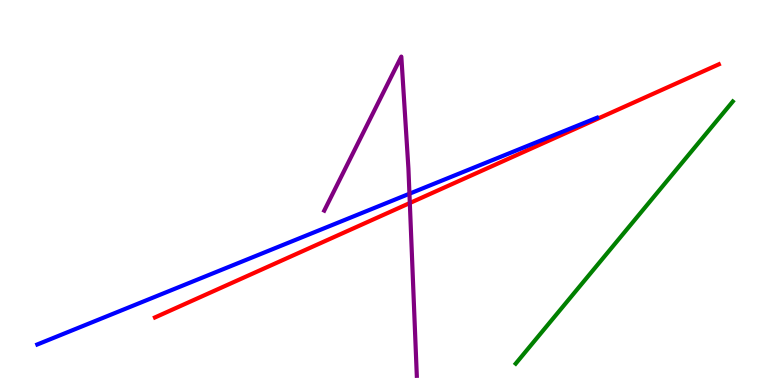[{'lines': ['blue', 'red'], 'intersections': []}, {'lines': ['green', 'red'], 'intersections': []}, {'lines': ['purple', 'red'], 'intersections': [{'x': 5.29, 'y': 4.73}]}, {'lines': ['blue', 'green'], 'intersections': []}, {'lines': ['blue', 'purple'], 'intersections': [{'x': 5.28, 'y': 4.97}]}, {'lines': ['green', 'purple'], 'intersections': []}]